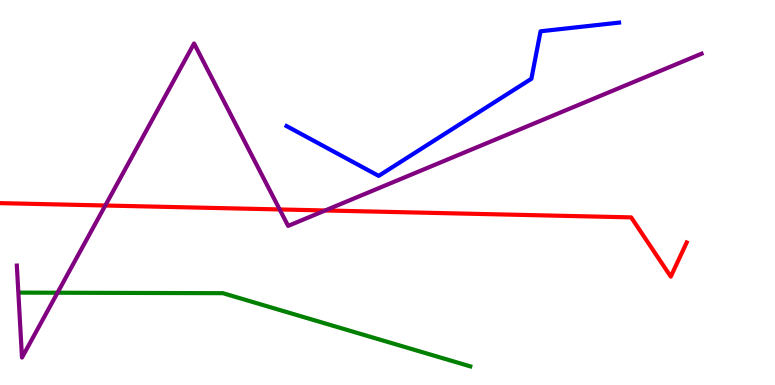[{'lines': ['blue', 'red'], 'intersections': []}, {'lines': ['green', 'red'], 'intersections': []}, {'lines': ['purple', 'red'], 'intersections': [{'x': 1.36, 'y': 4.66}, {'x': 3.61, 'y': 4.56}, {'x': 4.2, 'y': 4.53}]}, {'lines': ['blue', 'green'], 'intersections': []}, {'lines': ['blue', 'purple'], 'intersections': []}, {'lines': ['green', 'purple'], 'intersections': [{'x': 0.742, 'y': 2.4}]}]